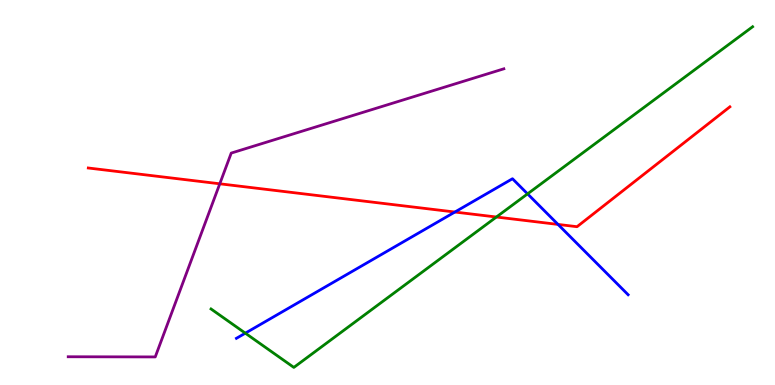[{'lines': ['blue', 'red'], 'intersections': [{'x': 5.87, 'y': 4.49}, {'x': 7.2, 'y': 4.17}]}, {'lines': ['green', 'red'], 'intersections': [{'x': 6.4, 'y': 4.36}]}, {'lines': ['purple', 'red'], 'intersections': [{'x': 2.84, 'y': 5.23}]}, {'lines': ['blue', 'green'], 'intersections': [{'x': 3.17, 'y': 1.35}, {'x': 6.81, 'y': 4.96}]}, {'lines': ['blue', 'purple'], 'intersections': []}, {'lines': ['green', 'purple'], 'intersections': []}]